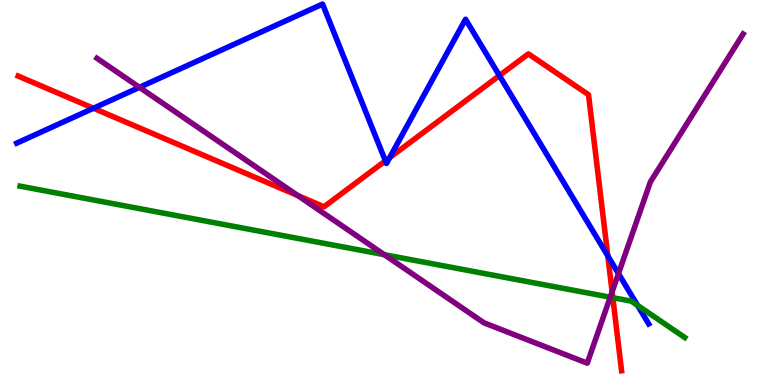[{'lines': ['blue', 'red'], 'intersections': [{'x': 1.21, 'y': 7.19}, {'x': 4.97, 'y': 5.82}, {'x': 5.03, 'y': 5.9}, {'x': 6.44, 'y': 8.04}, {'x': 7.84, 'y': 3.35}]}, {'lines': ['green', 'red'], 'intersections': [{'x': 7.91, 'y': 2.27}]}, {'lines': ['purple', 'red'], 'intersections': [{'x': 3.84, 'y': 4.92}, {'x': 7.9, 'y': 2.42}]}, {'lines': ['blue', 'green'], 'intersections': [{'x': 8.23, 'y': 2.07}]}, {'lines': ['blue', 'purple'], 'intersections': [{'x': 1.8, 'y': 7.73}, {'x': 7.98, 'y': 2.89}]}, {'lines': ['green', 'purple'], 'intersections': [{'x': 4.96, 'y': 3.38}, {'x': 7.87, 'y': 2.28}]}]